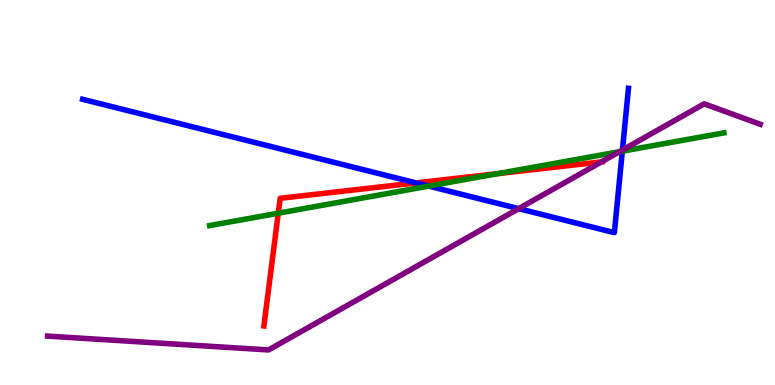[{'lines': ['blue', 'red'], 'intersections': [{'x': 5.37, 'y': 5.25}]}, {'lines': ['green', 'red'], 'intersections': [{'x': 3.59, 'y': 4.46}, {'x': 6.42, 'y': 5.49}]}, {'lines': ['purple', 'red'], 'intersections': [{'x': 7.76, 'y': 5.8}]}, {'lines': ['blue', 'green'], 'intersections': [{'x': 5.53, 'y': 5.17}, {'x': 8.03, 'y': 6.07}]}, {'lines': ['blue', 'purple'], 'intersections': [{'x': 6.69, 'y': 4.58}, {'x': 8.03, 'y': 6.1}]}, {'lines': ['green', 'purple'], 'intersections': [{'x': 7.99, 'y': 6.06}]}]